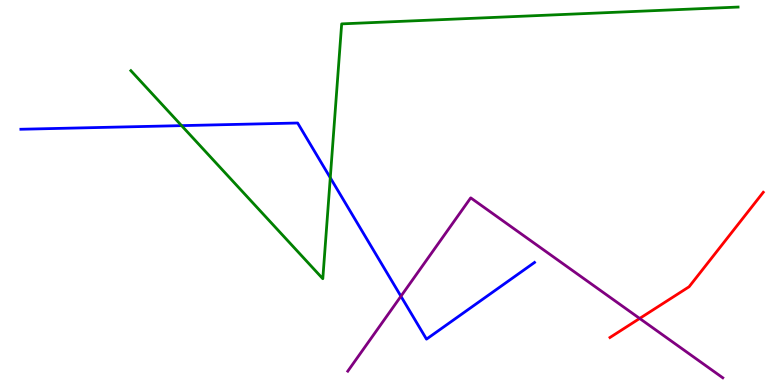[{'lines': ['blue', 'red'], 'intersections': []}, {'lines': ['green', 'red'], 'intersections': []}, {'lines': ['purple', 'red'], 'intersections': [{'x': 8.25, 'y': 1.73}]}, {'lines': ['blue', 'green'], 'intersections': [{'x': 2.34, 'y': 6.74}, {'x': 4.26, 'y': 5.38}]}, {'lines': ['blue', 'purple'], 'intersections': [{'x': 5.17, 'y': 2.31}]}, {'lines': ['green', 'purple'], 'intersections': []}]